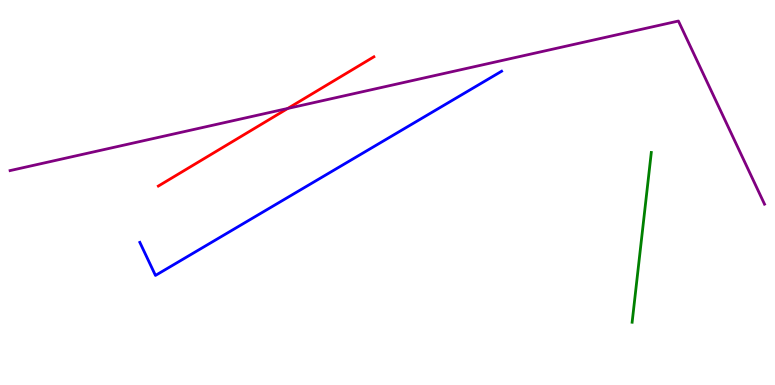[{'lines': ['blue', 'red'], 'intersections': []}, {'lines': ['green', 'red'], 'intersections': []}, {'lines': ['purple', 'red'], 'intersections': [{'x': 3.71, 'y': 7.18}]}, {'lines': ['blue', 'green'], 'intersections': []}, {'lines': ['blue', 'purple'], 'intersections': []}, {'lines': ['green', 'purple'], 'intersections': []}]